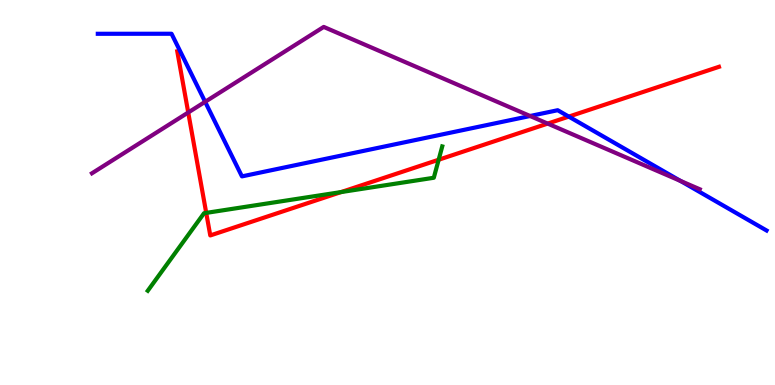[{'lines': ['blue', 'red'], 'intersections': [{'x': 7.34, 'y': 6.97}]}, {'lines': ['green', 'red'], 'intersections': [{'x': 2.66, 'y': 4.47}, {'x': 4.4, 'y': 5.01}, {'x': 5.66, 'y': 5.85}]}, {'lines': ['purple', 'red'], 'intersections': [{'x': 2.43, 'y': 7.08}, {'x': 7.07, 'y': 6.79}]}, {'lines': ['blue', 'green'], 'intersections': []}, {'lines': ['blue', 'purple'], 'intersections': [{'x': 2.65, 'y': 7.36}, {'x': 6.84, 'y': 6.99}, {'x': 8.78, 'y': 5.3}]}, {'lines': ['green', 'purple'], 'intersections': []}]